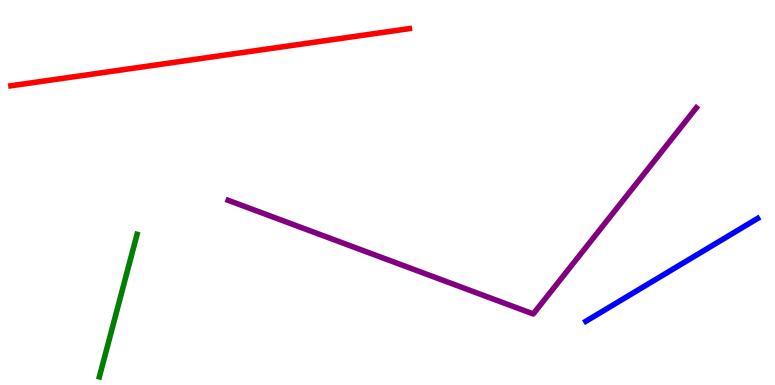[{'lines': ['blue', 'red'], 'intersections': []}, {'lines': ['green', 'red'], 'intersections': []}, {'lines': ['purple', 'red'], 'intersections': []}, {'lines': ['blue', 'green'], 'intersections': []}, {'lines': ['blue', 'purple'], 'intersections': []}, {'lines': ['green', 'purple'], 'intersections': []}]